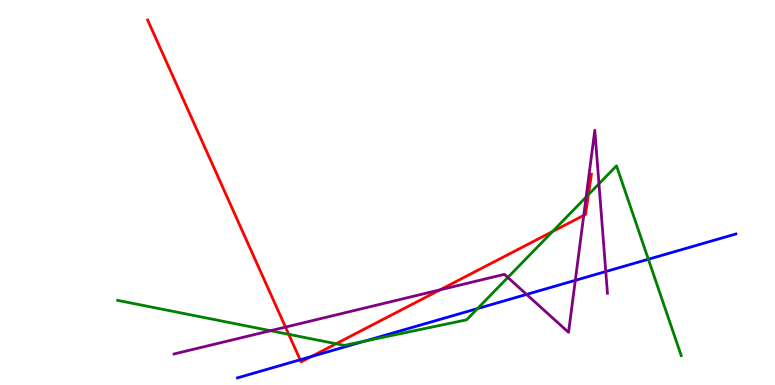[{'lines': ['blue', 'red'], 'intersections': [{'x': 3.87, 'y': 0.655}, {'x': 4.02, 'y': 0.74}]}, {'lines': ['green', 'red'], 'intersections': [{'x': 3.73, 'y': 1.32}, {'x': 4.34, 'y': 1.07}, {'x': 7.13, 'y': 3.99}, {'x': 7.59, 'y': 4.94}]}, {'lines': ['purple', 'red'], 'intersections': [{'x': 3.68, 'y': 1.5}, {'x': 5.68, 'y': 2.47}, {'x': 7.53, 'y': 4.41}]}, {'lines': ['blue', 'green'], 'intersections': [{'x': 4.71, 'y': 1.14}, {'x': 6.16, 'y': 1.99}, {'x': 8.37, 'y': 3.27}]}, {'lines': ['blue', 'purple'], 'intersections': [{'x': 6.79, 'y': 2.35}, {'x': 7.42, 'y': 2.72}, {'x': 7.82, 'y': 2.95}]}, {'lines': ['green', 'purple'], 'intersections': [{'x': 3.49, 'y': 1.41}, {'x': 6.55, 'y': 2.79}, {'x': 7.56, 'y': 4.88}, {'x': 7.73, 'y': 5.23}]}]